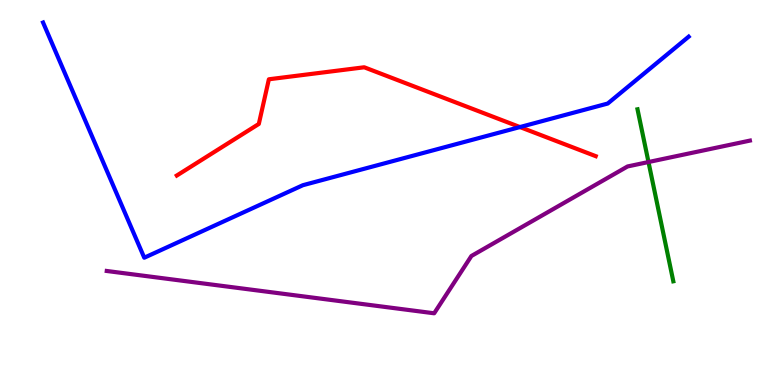[{'lines': ['blue', 'red'], 'intersections': [{'x': 6.71, 'y': 6.7}]}, {'lines': ['green', 'red'], 'intersections': []}, {'lines': ['purple', 'red'], 'intersections': []}, {'lines': ['blue', 'green'], 'intersections': []}, {'lines': ['blue', 'purple'], 'intersections': []}, {'lines': ['green', 'purple'], 'intersections': [{'x': 8.37, 'y': 5.79}]}]